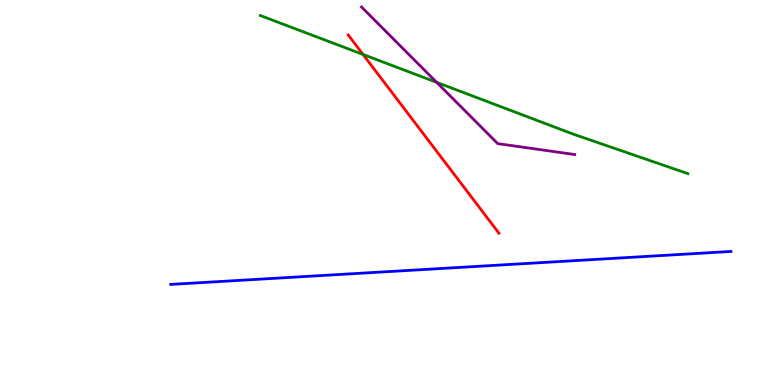[{'lines': ['blue', 'red'], 'intersections': []}, {'lines': ['green', 'red'], 'intersections': [{'x': 4.68, 'y': 8.59}]}, {'lines': ['purple', 'red'], 'intersections': []}, {'lines': ['blue', 'green'], 'intersections': []}, {'lines': ['blue', 'purple'], 'intersections': []}, {'lines': ['green', 'purple'], 'intersections': [{'x': 5.63, 'y': 7.86}]}]